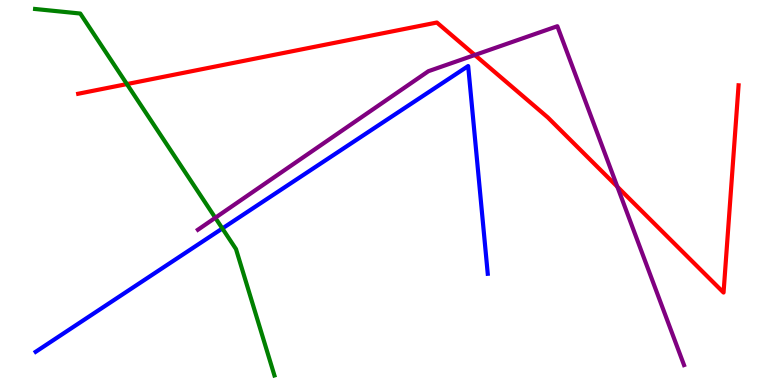[{'lines': ['blue', 'red'], 'intersections': []}, {'lines': ['green', 'red'], 'intersections': [{'x': 1.64, 'y': 7.82}]}, {'lines': ['purple', 'red'], 'intersections': [{'x': 6.13, 'y': 8.57}, {'x': 7.97, 'y': 5.15}]}, {'lines': ['blue', 'green'], 'intersections': [{'x': 2.87, 'y': 4.07}]}, {'lines': ['blue', 'purple'], 'intersections': []}, {'lines': ['green', 'purple'], 'intersections': [{'x': 2.78, 'y': 4.34}]}]